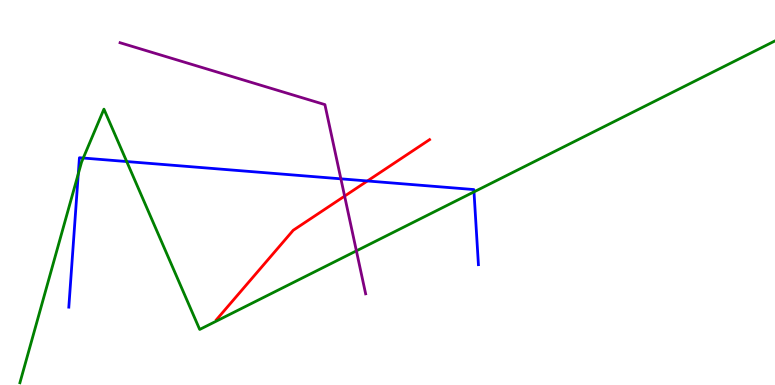[{'lines': ['blue', 'red'], 'intersections': [{'x': 4.74, 'y': 5.3}]}, {'lines': ['green', 'red'], 'intersections': []}, {'lines': ['purple', 'red'], 'intersections': [{'x': 4.45, 'y': 4.91}]}, {'lines': ['blue', 'green'], 'intersections': [{'x': 1.01, 'y': 5.48}, {'x': 1.07, 'y': 5.9}, {'x': 1.63, 'y': 5.8}, {'x': 6.12, 'y': 5.02}]}, {'lines': ['blue', 'purple'], 'intersections': [{'x': 4.4, 'y': 5.36}]}, {'lines': ['green', 'purple'], 'intersections': [{'x': 4.6, 'y': 3.48}]}]